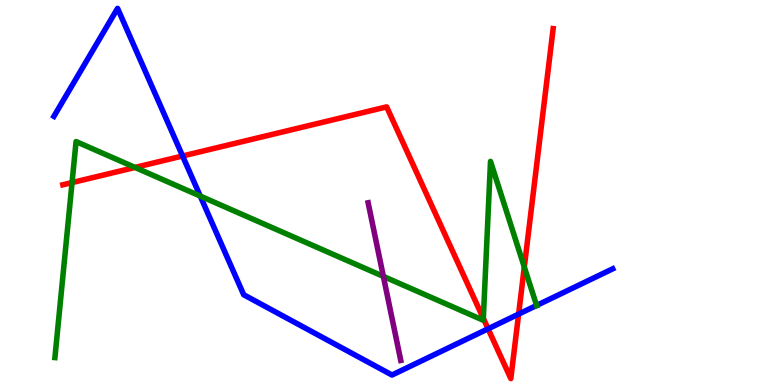[{'lines': ['blue', 'red'], 'intersections': [{'x': 2.36, 'y': 5.95}, {'x': 6.3, 'y': 1.46}, {'x': 6.69, 'y': 1.84}]}, {'lines': ['green', 'red'], 'intersections': [{'x': 0.93, 'y': 5.26}, {'x': 1.74, 'y': 5.65}, {'x': 6.24, 'y': 1.73}, {'x': 6.77, 'y': 3.06}]}, {'lines': ['purple', 'red'], 'intersections': []}, {'lines': ['blue', 'green'], 'intersections': [{'x': 2.58, 'y': 4.91}, {'x': 6.92, 'y': 2.07}]}, {'lines': ['blue', 'purple'], 'intersections': []}, {'lines': ['green', 'purple'], 'intersections': [{'x': 4.95, 'y': 2.82}]}]